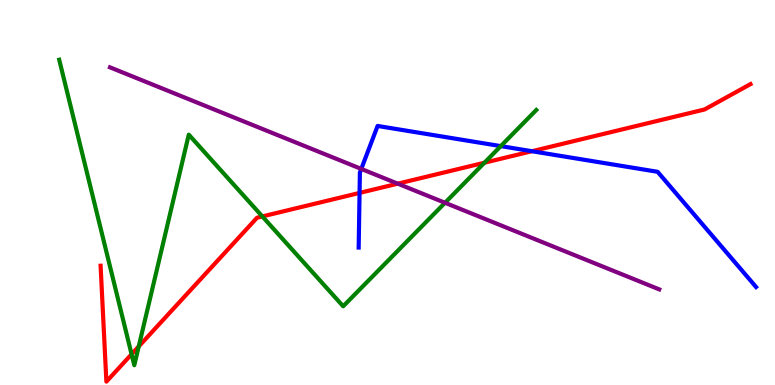[{'lines': ['blue', 'red'], 'intersections': [{'x': 4.64, 'y': 4.99}, {'x': 6.86, 'y': 6.07}]}, {'lines': ['green', 'red'], 'intersections': [{'x': 1.7, 'y': 0.799}, {'x': 1.79, 'y': 1.0}, {'x': 3.39, 'y': 4.38}, {'x': 6.25, 'y': 5.77}]}, {'lines': ['purple', 'red'], 'intersections': [{'x': 5.13, 'y': 5.23}]}, {'lines': ['blue', 'green'], 'intersections': [{'x': 6.46, 'y': 6.2}]}, {'lines': ['blue', 'purple'], 'intersections': [{'x': 4.66, 'y': 5.61}]}, {'lines': ['green', 'purple'], 'intersections': [{'x': 5.74, 'y': 4.73}]}]